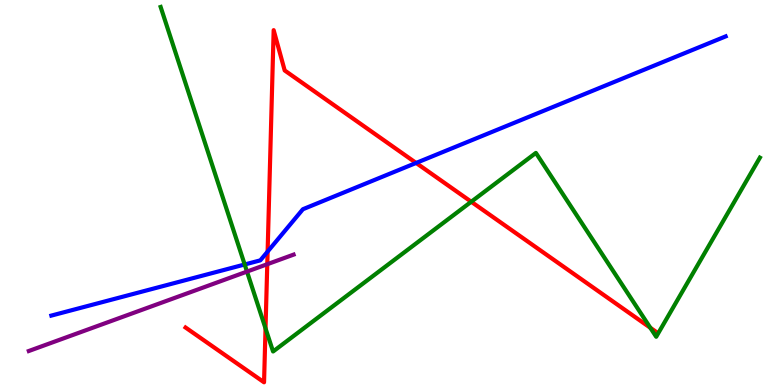[{'lines': ['blue', 'red'], 'intersections': [{'x': 3.45, 'y': 3.47}, {'x': 5.37, 'y': 5.77}]}, {'lines': ['green', 'red'], 'intersections': [{'x': 3.43, 'y': 1.47}, {'x': 6.08, 'y': 4.76}, {'x': 8.39, 'y': 1.49}]}, {'lines': ['purple', 'red'], 'intersections': [{'x': 3.45, 'y': 3.14}]}, {'lines': ['blue', 'green'], 'intersections': [{'x': 3.16, 'y': 3.13}]}, {'lines': ['blue', 'purple'], 'intersections': []}, {'lines': ['green', 'purple'], 'intersections': [{'x': 3.19, 'y': 2.95}]}]